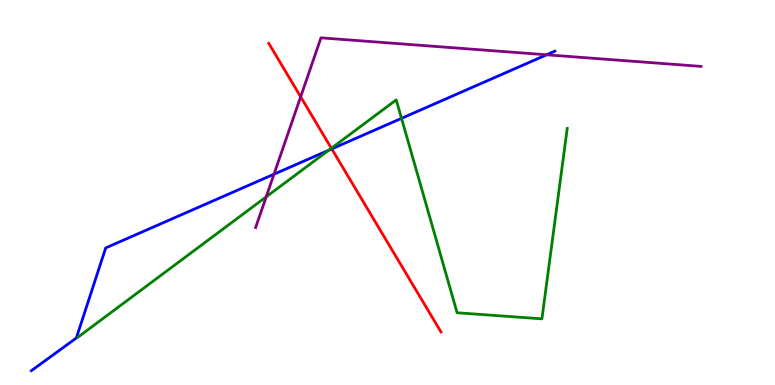[{'lines': ['blue', 'red'], 'intersections': [{'x': 4.28, 'y': 6.13}]}, {'lines': ['green', 'red'], 'intersections': [{'x': 4.28, 'y': 6.15}]}, {'lines': ['purple', 'red'], 'intersections': [{'x': 3.88, 'y': 7.49}]}, {'lines': ['blue', 'green'], 'intersections': [{'x': 4.24, 'y': 6.1}, {'x': 5.18, 'y': 6.93}]}, {'lines': ['blue', 'purple'], 'intersections': [{'x': 3.54, 'y': 5.48}, {'x': 7.05, 'y': 8.58}]}, {'lines': ['green', 'purple'], 'intersections': [{'x': 3.43, 'y': 4.89}]}]